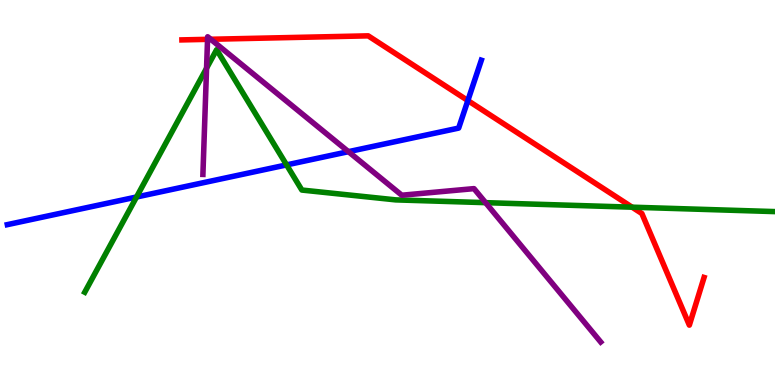[{'lines': ['blue', 'red'], 'intersections': [{'x': 6.04, 'y': 7.39}]}, {'lines': ['green', 'red'], 'intersections': [{'x': 8.16, 'y': 4.62}]}, {'lines': ['purple', 'red'], 'intersections': [{'x': 2.68, 'y': 8.98}, {'x': 2.72, 'y': 8.98}]}, {'lines': ['blue', 'green'], 'intersections': [{'x': 1.76, 'y': 4.88}, {'x': 3.7, 'y': 5.72}]}, {'lines': ['blue', 'purple'], 'intersections': [{'x': 4.5, 'y': 6.06}]}, {'lines': ['green', 'purple'], 'intersections': [{'x': 2.67, 'y': 8.23}, {'x': 6.27, 'y': 4.74}]}]